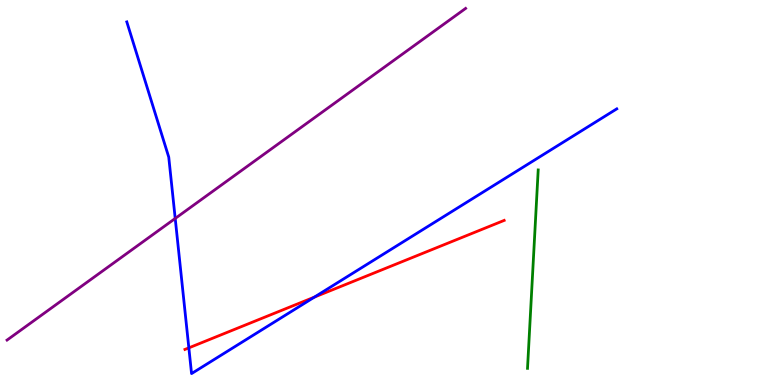[{'lines': ['blue', 'red'], 'intersections': [{'x': 2.44, 'y': 0.965}, {'x': 4.06, 'y': 2.28}]}, {'lines': ['green', 'red'], 'intersections': []}, {'lines': ['purple', 'red'], 'intersections': []}, {'lines': ['blue', 'green'], 'intersections': []}, {'lines': ['blue', 'purple'], 'intersections': [{'x': 2.26, 'y': 4.33}]}, {'lines': ['green', 'purple'], 'intersections': []}]